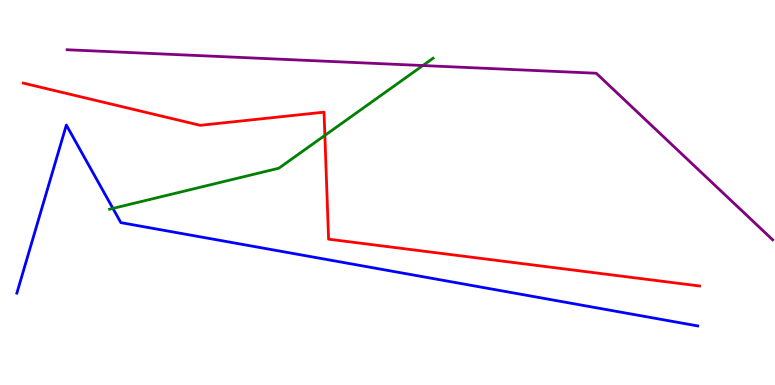[{'lines': ['blue', 'red'], 'intersections': []}, {'lines': ['green', 'red'], 'intersections': [{'x': 4.19, 'y': 6.48}]}, {'lines': ['purple', 'red'], 'intersections': []}, {'lines': ['blue', 'green'], 'intersections': [{'x': 1.46, 'y': 4.59}]}, {'lines': ['blue', 'purple'], 'intersections': []}, {'lines': ['green', 'purple'], 'intersections': [{'x': 5.46, 'y': 8.3}]}]